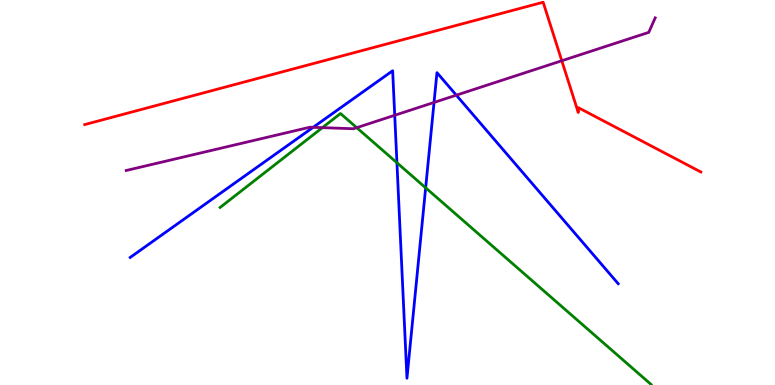[{'lines': ['blue', 'red'], 'intersections': []}, {'lines': ['green', 'red'], 'intersections': []}, {'lines': ['purple', 'red'], 'intersections': [{'x': 7.25, 'y': 8.42}]}, {'lines': ['blue', 'green'], 'intersections': [{'x': 5.12, 'y': 5.77}, {'x': 5.49, 'y': 5.12}]}, {'lines': ['blue', 'purple'], 'intersections': [{'x': 4.04, 'y': 6.69}, {'x': 5.09, 'y': 7.01}, {'x': 5.6, 'y': 7.34}, {'x': 5.89, 'y': 7.53}]}, {'lines': ['green', 'purple'], 'intersections': [{'x': 4.16, 'y': 6.68}, {'x': 4.6, 'y': 6.68}]}]